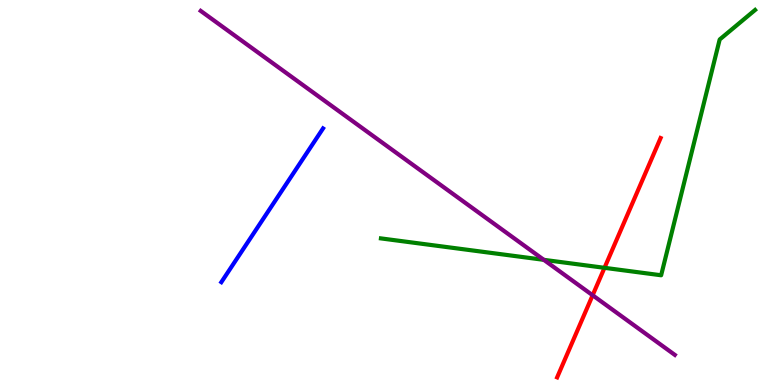[{'lines': ['blue', 'red'], 'intersections': []}, {'lines': ['green', 'red'], 'intersections': [{'x': 7.8, 'y': 3.04}]}, {'lines': ['purple', 'red'], 'intersections': [{'x': 7.65, 'y': 2.33}]}, {'lines': ['blue', 'green'], 'intersections': []}, {'lines': ['blue', 'purple'], 'intersections': []}, {'lines': ['green', 'purple'], 'intersections': [{'x': 7.02, 'y': 3.25}]}]